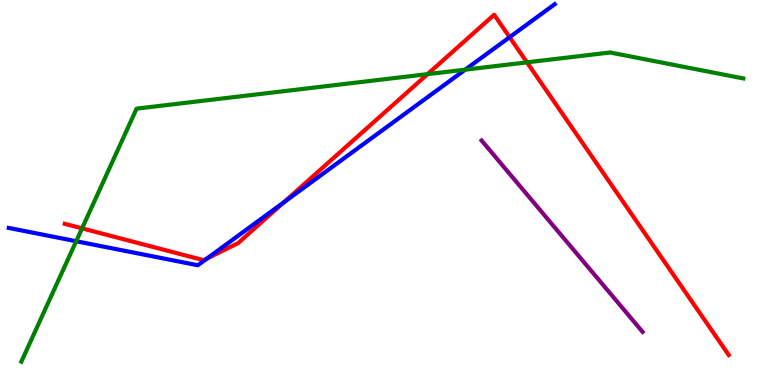[{'lines': ['blue', 'red'], 'intersections': [{'x': 2.67, 'y': 3.29}, {'x': 3.66, 'y': 4.74}, {'x': 6.58, 'y': 9.03}]}, {'lines': ['green', 'red'], 'intersections': [{'x': 1.06, 'y': 4.07}, {'x': 5.52, 'y': 8.07}, {'x': 6.8, 'y': 8.38}]}, {'lines': ['purple', 'red'], 'intersections': []}, {'lines': ['blue', 'green'], 'intersections': [{'x': 0.983, 'y': 3.73}, {'x': 6.0, 'y': 8.19}]}, {'lines': ['blue', 'purple'], 'intersections': []}, {'lines': ['green', 'purple'], 'intersections': []}]